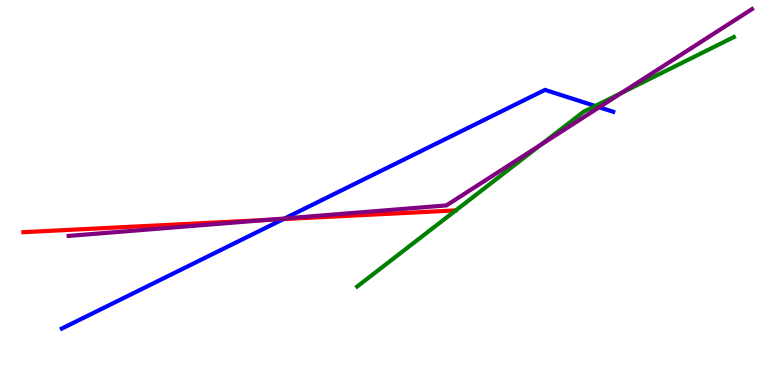[{'lines': ['blue', 'red'], 'intersections': [{'x': 3.66, 'y': 4.31}]}, {'lines': ['green', 'red'], 'intersections': []}, {'lines': ['purple', 'red'], 'intersections': [{'x': 3.44, 'y': 4.29}]}, {'lines': ['blue', 'green'], 'intersections': [{'x': 7.68, 'y': 7.25}]}, {'lines': ['blue', 'purple'], 'intersections': [{'x': 3.67, 'y': 4.33}, {'x': 7.73, 'y': 7.21}]}, {'lines': ['green', 'purple'], 'intersections': [{'x': 6.98, 'y': 6.24}, {'x': 8.02, 'y': 7.59}]}]